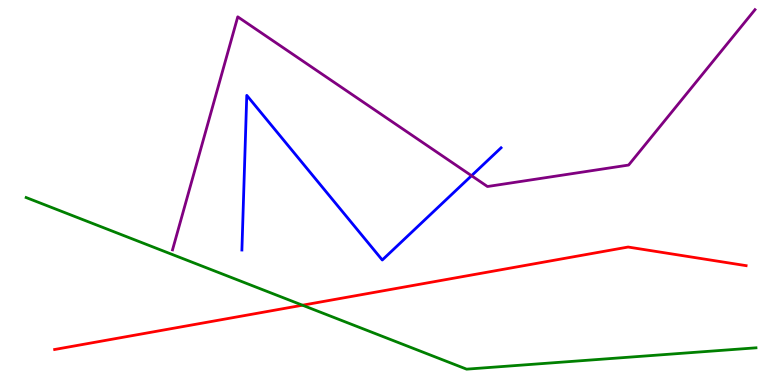[{'lines': ['blue', 'red'], 'intersections': []}, {'lines': ['green', 'red'], 'intersections': [{'x': 3.9, 'y': 2.07}]}, {'lines': ['purple', 'red'], 'intersections': []}, {'lines': ['blue', 'green'], 'intersections': []}, {'lines': ['blue', 'purple'], 'intersections': [{'x': 6.08, 'y': 5.44}]}, {'lines': ['green', 'purple'], 'intersections': []}]